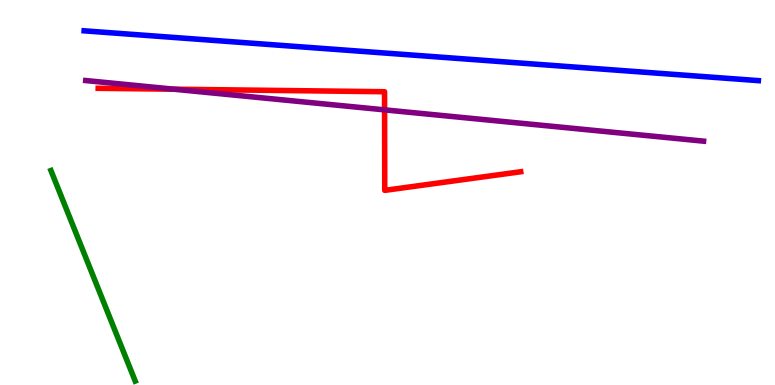[{'lines': ['blue', 'red'], 'intersections': []}, {'lines': ['green', 'red'], 'intersections': []}, {'lines': ['purple', 'red'], 'intersections': [{'x': 2.24, 'y': 7.68}, {'x': 4.96, 'y': 7.15}]}, {'lines': ['blue', 'green'], 'intersections': []}, {'lines': ['blue', 'purple'], 'intersections': []}, {'lines': ['green', 'purple'], 'intersections': []}]